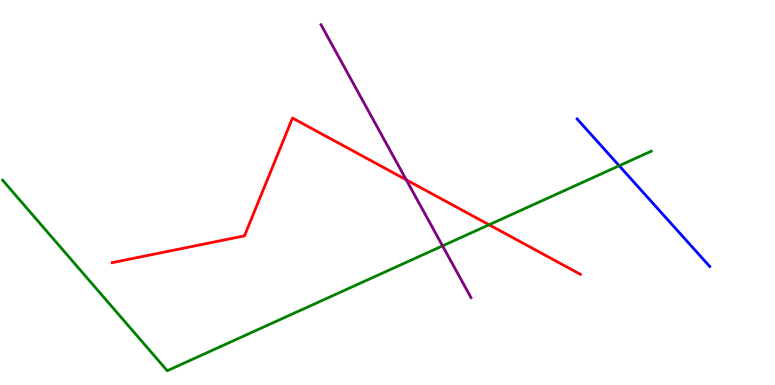[{'lines': ['blue', 'red'], 'intersections': []}, {'lines': ['green', 'red'], 'intersections': [{'x': 6.31, 'y': 4.16}]}, {'lines': ['purple', 'red'], 'intersections': [{'x': 5.24, 'y': 5.33}]}, {'lines': ['blue', 'green'], 'intersections': [{'x': 7.99, 'y': 5.69}]}, {'lines': ['blue', 'purple'], 'intersections': []}, {'lines': ['green', 'purple'], 'intersections': [{'x': 5.71, 'y': 3.61}]}]